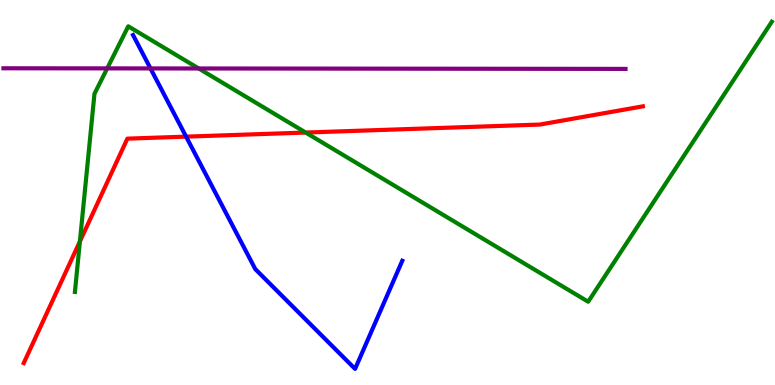[{'lines': ['blue', 'red'], 'intersections': [{'x': 2.4, 'y': 6.45}]}, {'lines': ['green', 'red'], 'intersections': [{'x': 1.03, 'y': 3.73}, {'x': 3.94, 'y': 6.56}]}, {'lines': ['purple', 'red'], 'intersections': []}, {'lines': ['blue', 'green'], 'intersections': []}, {'lines': ['blue', 'purple'], 'intersections': [{'x': 1.94, 'y': 8.22}]}, {'lines': ['green', 'purple'], 'intersections': [{'x': 1.38, 'y': 8.22}, {'x': 2.56, 'y': 8.22}]}]